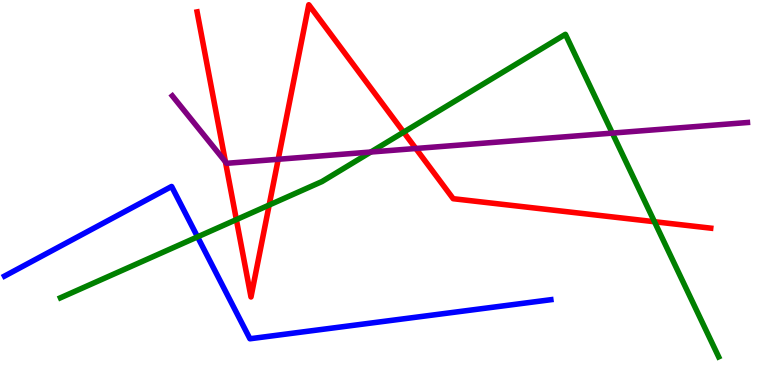[{'lines': ['blue', 'red'], 'intersections': []}, {'lines': ['green', 'red'], 'intersections': [{'x': 3.05, 'y': 4.3}, {'x': 3.47, 'y': 4.67}, {'x': 5.21, 'y': 6.57}, {'x': 8.44, 'y': 4.24}]}, {'lines': ['purple', 'red'], 'intersections': [{'x': 2.91, 'y': 5.8}, {'x': 3.59, 'y': 5.86}, {'x': 5.37, 'y': 6.14}]}, {'lines': ['blue', 'green'], 'intersections': [{'x': 2.55, 'y': 3.85}]}, {'lines': ['blue', 'purple'], 'intersections': []}, {'lines': ['green', 'purple'], 'intersections': [{'x': 4.78, 'y': 6.05}, {'x': 7.9, 'y': 6.54}]}]